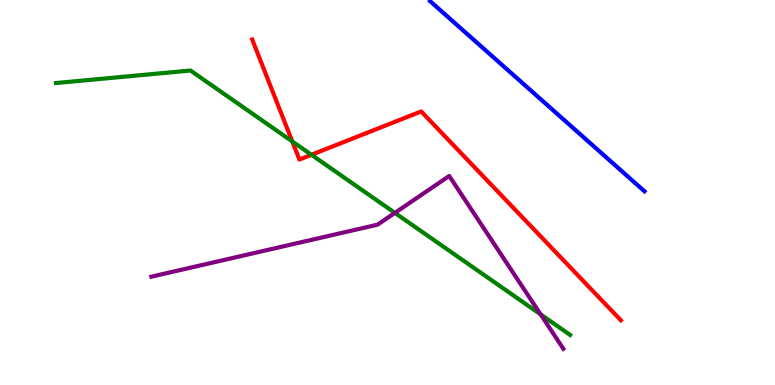[{'lines': ['blue', 'red'], 'intersections': []}, {'lines': ['green', 'red'], 'intersections': [{'x': 3.77, 'y': 6.33}, {'x': 4.02, 'y': 5.98}]}, {'lines': ['purple', 'red'], 'intersections': []}, {'lines': ['blue', 'green'], 'intersections': []}, {'lines': ['blue', 'purple'], 'intersections': []}, {'lines': ['green', 'purple'], 'intersections': [{'x': 5.1, 'y': 4.47}, {'x': 6.98, 'y': 1.83}]}]